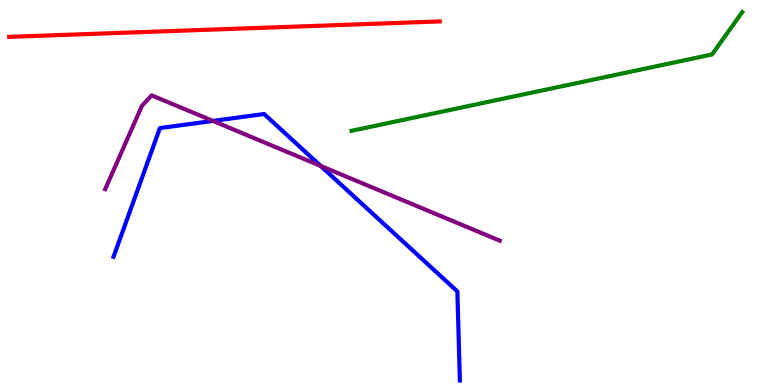[{'lines': ['blue', 'red'], 'intersections': []}, {'lines': ['green', 'red'], 'intersections': []}, {'lines': ['purple', 'red'], 'intersections': []}, {'lines': ['blue', 'green'], 'intersections': []}, {'lines': ['blue', 'purple'], 'intersections': [{'x': 2.75, 'y': 6.86}, {'x': 4.14, 'y': 5.69}]}, {'lines': ['green', 'purple'], 'intersections': []}]